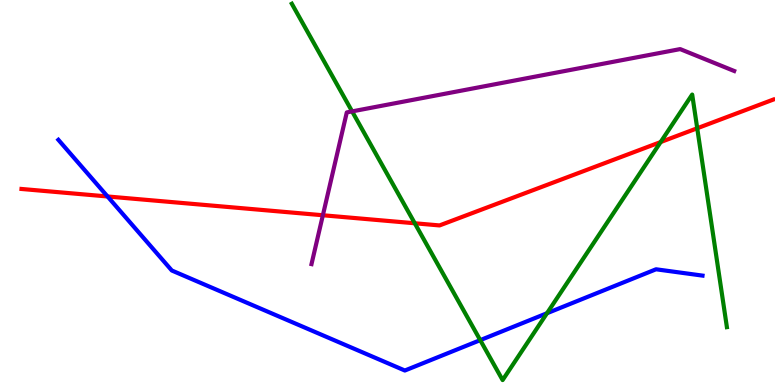[{'lines': ['blue', 'red'], 'intersections': [{'x': 1.39, 'y': 4.9}]}, {'lines': ['green', 'red'], 'intersections': [{'x': 5.35, 'y': 4.2}, {'x': 8.52, 'y': 6.31}, {'x': 9.0, 'y': 6.67}]}, {'lines': ['purple', 'red'], 'intersections': [{'x': 4.17, 'y': 4.41}]}, {'lines': ['blue', 'green'], 'intersections': [{'x': 6.2, 'y': 1.17}, {'x': 7.06, 'y': 1.86}]}, {'lines': ['blue', 'purple'], 'intersections': []}, {'lines': ['green', 'purple'], 'intersections': [{'x': 4.54, 'y': 7.11}]}]